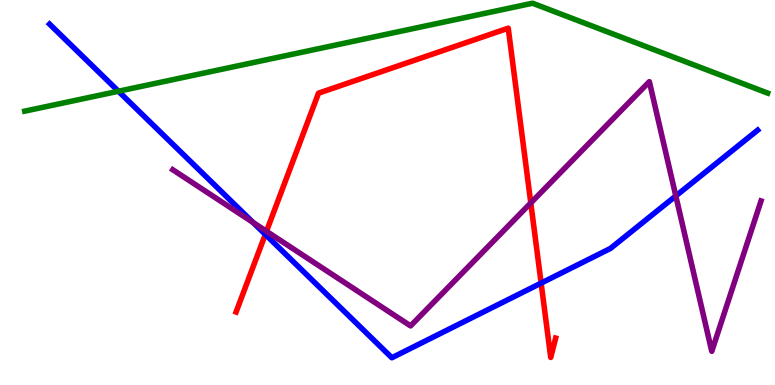[{'lines': ['blue', 'red'], 'intersections': [{'x': 3.42, 'y': 3.91}, {'x': 6.98, 'y': 2.65}]}, {'lines': ['green', 'red'], 'intersections': []}, {'lines': ['purple', 'red'], 'intersections': [{'x': 3.44, 'y': 3.99}, {'x': 6.85, 'y': 4.73}]}, {'lines': ['blue', 'green'], 'intersections': [{'x': 1.53, 'y': 7.63}]}, {'lines': ['blue', 'purple'], 'intersections': [{'x': 3.27, 'y': 4.22}, {'x': 8.72, 'y': 4.91}]}, {'lines': ['green', 'purple'], 'intersections': []}]